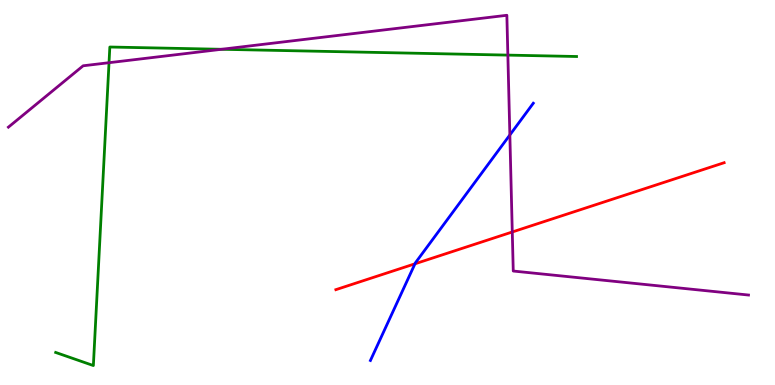[{'lines': ['blue', 'red'], 'intersections': [{'x': 5.35, 'y': 3.15}]}, {'lines': ['green', 'red'], 'intersections': []}, {'lines': ['purple', 'red'], 'intersections': [{'x': 6.61, 'y': 3.97}]}, {'lines': ['blue', 'green'], 'intersections': []}, {'lines': ['blue', 'purple'], 'intersections': [{'x': 6.58, 'y': 6.49}]}, {'lines': ['green', 'purple'], 'intersections': [{'x': 1.41, 'y': 8.37}, {'x': 2.86, 'y': 8.72}, {'x': 6.55, 'y': 8.57}]}]